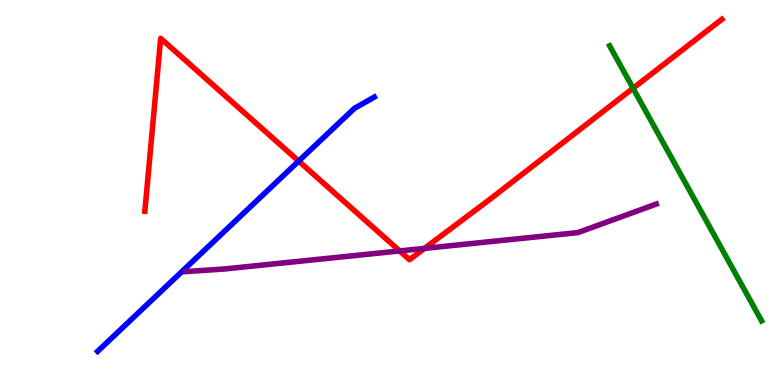[{'lines': ['blue', 'red'], 'intersections': [{'x': 3.85, 'y': 5.82}]}, {'lines': ['green', 'red'], 'intersections': [{'x': 8.17, 'y': 7.71}]}, {'lines': ['purple', 'red'], 'intersections': [{'x': 5.16, 'y': 3.48}, {'x': 5.48, 'y': 3.55}]}, {'lines': ['blue', 'green'], 'intersections': []}, {'lines': ['blue', 'purple'], 'intersections': []}, {'lines': ['green', 'purple'], 'intersections': []}]